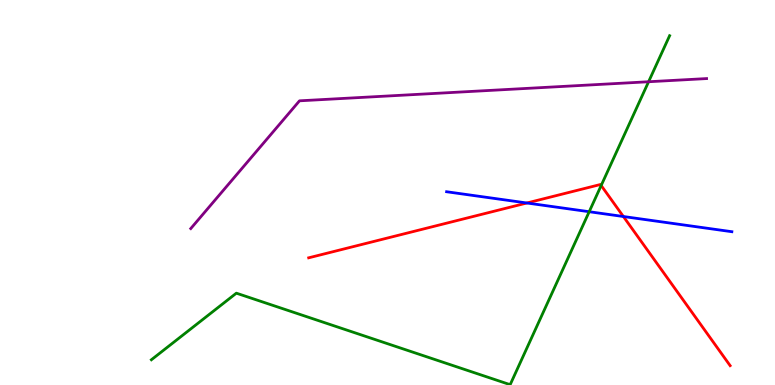[{'lines': ['blue', 'red'], 'intersections': [{'x': 6.8, 'y': 4.73}, {'x': 8.04, 'y': 4.38}]}, {'lines': ['green', 'red'], 'intersections': [{'x': 7.76, 'y': 5.18}]}, {'lines': ['purple', 'red'], 'intersections': []}, {'lines': ['blue', 'green'], 'intersections': [{'x': 7.6, 'y': 4.5}]}, {'lines': ['blue', 'purple'], 'intersections': []}, {'lines': ['green', 'purple'], 'intersections': [{'x': 8.37, 'y': 7.88}]}]